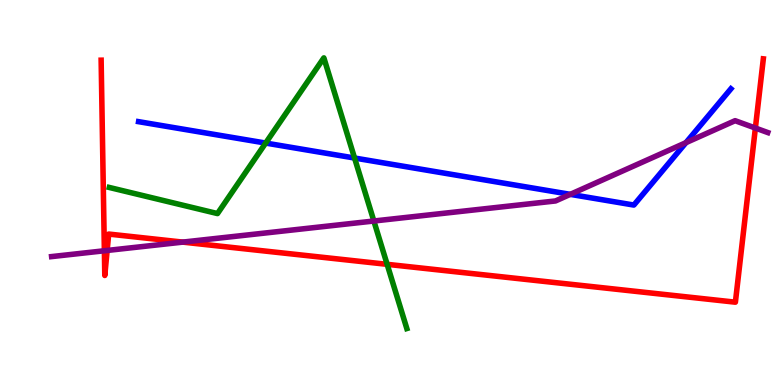[{'lines': ['blue', 'red'], 'intersections': []}, {'lines': ['green', 'red'], 'intersections': [{'x': 5.0, 'y': 3.13}]}, {'lines': ['purple', 'red'], 'intersections': [{'x': 1.35, 'y': 3.49}, {'x': 1.38, 'y': 3.49}, {'x': 2.36, 'y': 3.71}, {'x': 9.75, 'y': 6.67}]}, {'lines': ['blue', 'green'], 'intersections': [{'x': 3.43, 'y': 6.28}, {'x': 4.57, 'y': 5.9}]}, {'lines': ['blue', 'purple'], 'intersections': [{'x': 7.36, 'y': 4.95}, {'x': 8.85, 'y': 6.29}]}, {'lines': ['green', 'purple'], 'intersections': [{'x': 4.82, 'y': 4.26}]}]